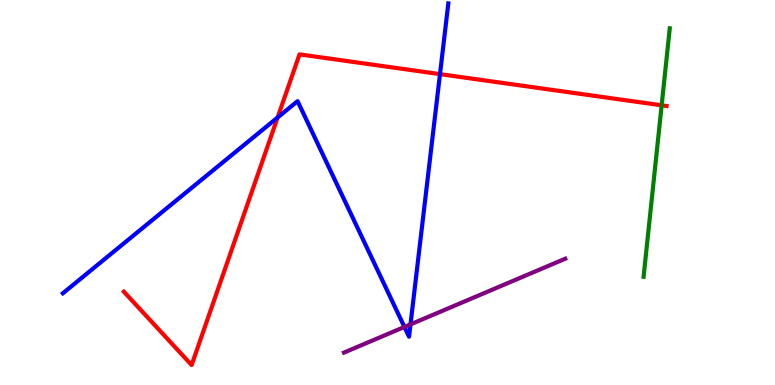[{'lines': ['blue', 'red'], 'intersections': [{'x': 3.58, 'y': 6.95}, {'x': 5.68, 'y': 8.07}]}, {'lines': ['green', 'red'], 'intersections': [{'x': 8.54, 'y': 7.26}]}, {'lines': ['purple', 'red'], 'intersections': []}, {'lines': ['blue', 'green'], 'intersections': []}, {'lines': ['blue', 'purple'], 'intersections': [{'x': 5.22, 'y': 1.51}, {'x': 5.3, 'y': 1.57}]}, {'lines': ['green', 'purple'], 'intersections': []}]